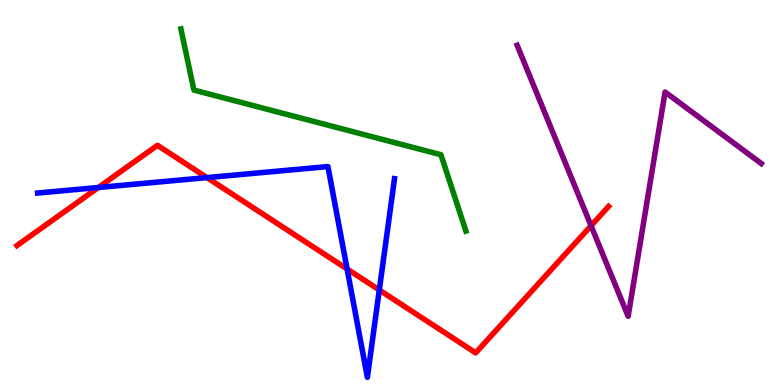[{'lines': ['blue', 'red'], 'intersections': [{'x': 1.27, 'y': 5.13}, {'x': 2.67, 'y': 5.39}, {'x': 4.48, 'y': 3.01}, {'x': 4.89, 'y': 2.47}]}, {'lines': ['green', 'red'], 'intersections': []}, {'lines': ['purple', 'red'], 'intersections': [{'x': 7.63, 'y': 4.14}]}, {'lines': ['blue', 'green'], 'intersections': []}, {'lines': ['blue', 'purple'], 'intersections': []}, {'lines': ['green', 'purple'], 'intersections': []}]